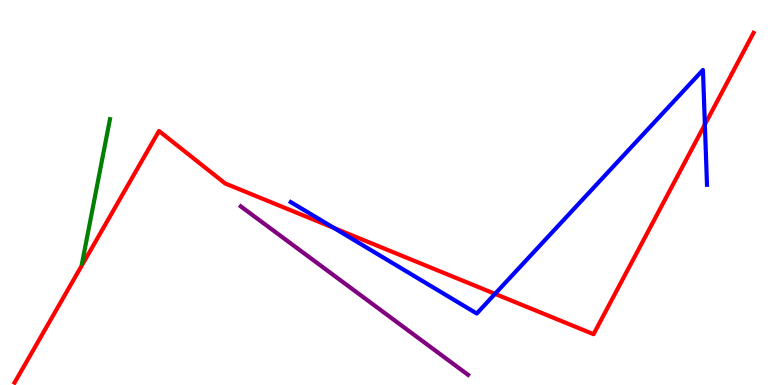[{'lines': ['blue', 'red'], 'intersections': [{'x': 4.31, 'y': 4.08}, {'x': 6.39, 'y': 2.37}, {'x': 9.1, 'y': 6.77}]}, {'lines': ['green', 'red'], 'intersections': []}, {'lines': ['purple', 'red'], 'intersections': []}, {'lines': ['blue', 'green'], 'intersections': []}, {'lines': ['blue', 'purple'], 'intersections': []}, {'lines': ['green', 'purple'], 'intersections': []}]